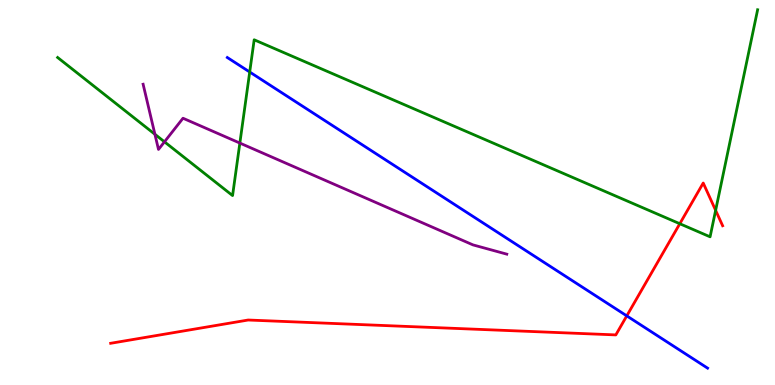[{'lines': ['blue', 'red'], 'intersections': [{'x': 8.09, 'y': 1.8}]}, {'lines': ['green', 'red'], 'intersections': [{'x': 8.77, 'y': 4.19}, {'x': 9.23, 'y': 4.54}]}, {'lines': ['purple', 'red'], 'intersections': []}, {'lines': ['blue', 'green'], 'intersections': [{'x': 3.22, 'y': 8.13}]}, {'lines': ['blue', 'purple'], 'intersections': []}, {'lines': ['green', 'purple'], 'intersections': [{'x': 2.0, 'y': 6.51}, {'x': 2.12, 'y': 6.32}, {'x': 3.09, 'y': 6.28}]}]